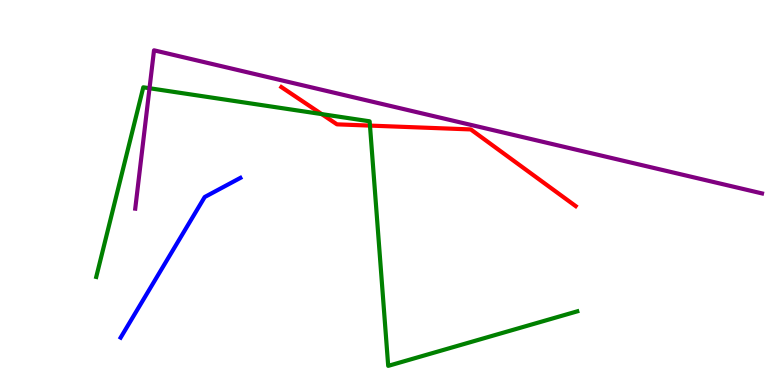[{'lines': ['blue', 'red'], 'intersections': []}, {'lines': ['green', 'red'], 'intersections': [{'x': 4.15, 'y': 7.04}, {'x': 4.77, 'y': 6.74}]}, {'lines': ['purple', 'red'], 'intersections': []}, {'lines': ['blue', 'green'], 'intersections': []}, {'lines': ['blue', 'purple'], 'intersections': []}, {'lines': ['green', 'purple'], 'intersections': [{'x': 1.93, 'y': 7.71}]}]